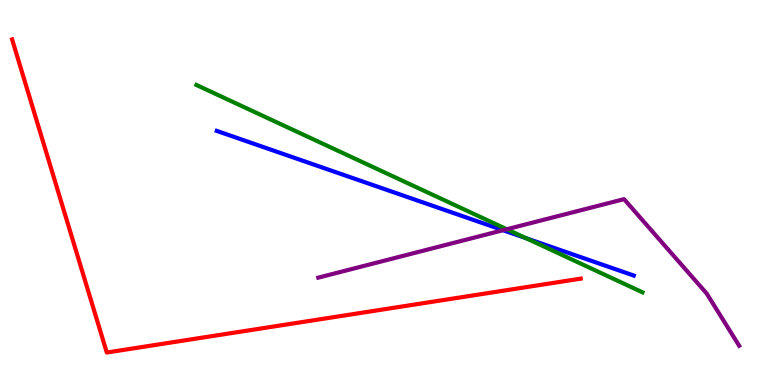[{'lines': ['blue', 'red'], 'intersections': []}, {'lines': ['green', 'red'], 'intersections': []}, {'lines': ['purple', 'red'], 'intersections': []}, {'lines': ['blue', 'green'], 'intersections': [{'x': 6.79, 'y': 3.81}]}, {'lines': ['blue', 'purple'], 'intersections': [{'x': 6.49, 'y': 4.02}]}, {'lines': ['green', 'purple'], 'intersections': [{'x': 6.54, 'y': 4.05}]}]